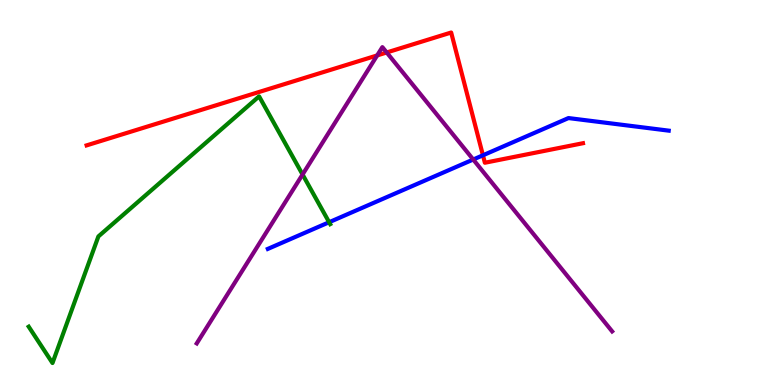[{'lines': ['blue', 'red'], 'intersections': [{'x': 6.23, 'y': 5.97}]}, {'lines': ['green', 'red'], 'intersections': []}, {'lines': ['purple', 'red'], 'intersections': [{'x': 4.87, 'y': 8.56}, {'x': 4.99, 'y': 8.64}]}, {'lines': ['blue', 'green'], 'intersections': [{'x': 4.25, 'y': 4.23}]}, {'lines': ['blue', 'purple'], 'intersections': [{'x': 6.11, 'y': 5.86}]}, {'lines': ['green', 'purple'], 'intersections': [{'x': 3.9, 'y': 5.47}]}]